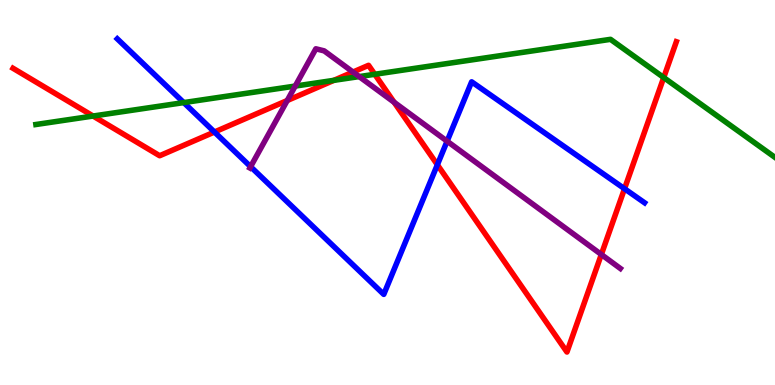[{'lines': ['blue', 'red'], 'intersections': [{'x': 2.77, 'y': 6.57}, {'x': 5.64, 'y': 5.72}, {'x': 8.06, 'y': 5.1}]}, {'lines': ['green', 'red'], 'intersections': [{'x': 1.2, 'y': 6.99}, {'x': 4.31, 'y': 7.91}, {'x': 4.84, 'y': 8.07}, {'x': 8.56, 'y': 7.99}]}, {'lines': ['purple', 'red'], 'intersections': [{'x': 3.71, 'y': 7.39}, {'x': 4.55, 'y': 8.13}, {'x': 5.09, 'y': 7.34}, {'x': 7.76, 'y': 3.39}]}, {'lines': ['blue', 'green'], 'intersections': [{'x': 2.37, 'y': 7.34}]}, {'lines': ['blue', 'purple'], 'intersections': [{'x': 3.23, 'y': 5.67}, {'x': 5.77, 'y': 6.33}]}, {'lines': ['green', 'purple'], 'intersections': [{'x': 3.81, 'y': 7.76}, {'x': 4.63, 'y': 8.01}]}]